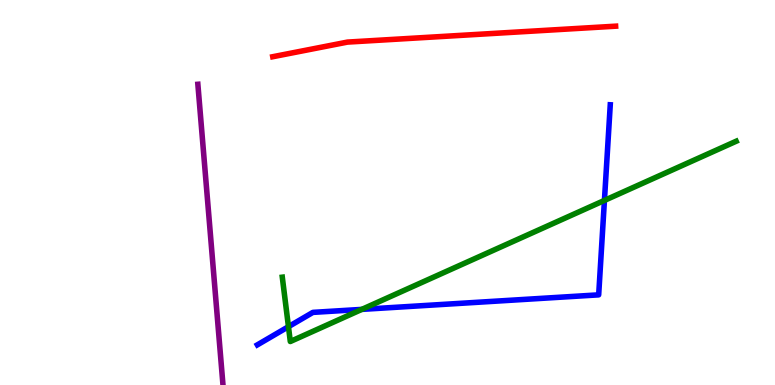[{'lines': ['blue', 'red'], 'intersections': []}, {'lines': ['green', 'red'], 'intersections': []}, {'lines': ['purple', 'red'], 'intersections': []}, {'lines': ['blue', 'green'], 'intersections': [{'x': 3.72, 'y': 1.51}, {'x': 4.67, 'y': 1.96}, {'x': 7.8, 'y': 4.79}]}, {'lines': ['blue', 'purple'], 'intersections': []}, {'lines': ['green', 'purple'], 'intersections': []}]